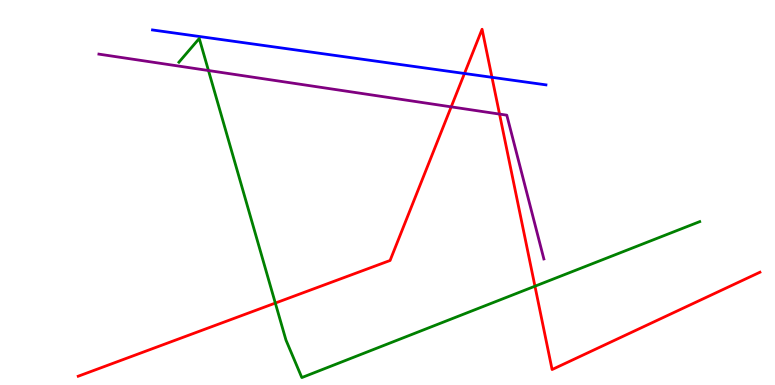[{'lines': ['blue', 'red'], 'intersections': [{'x': 5.99, 'y': 8.09}, {'x': 6.35, 'y': 7.99}]}, {'lines': ['green', 'red'], 'intersections': [{'x': 3.55, 'y': 2.13}, {'x': 6.9, 'y': 2.57}]}, {'lines': ['purple', 'red'], 'intersections': [{'x': 5.82, 'y': 7.22}, {'x': 6.45, 'y': 7.04}]}, {'lines': ['blue', 'green'], 'intersections': []}, {'lines': ['blue', 'purple'], 'intersections': []}, {'lines': ['green', 'purple'], 'intersections': [{'x': 2.69, 'y': 8.17}]}]